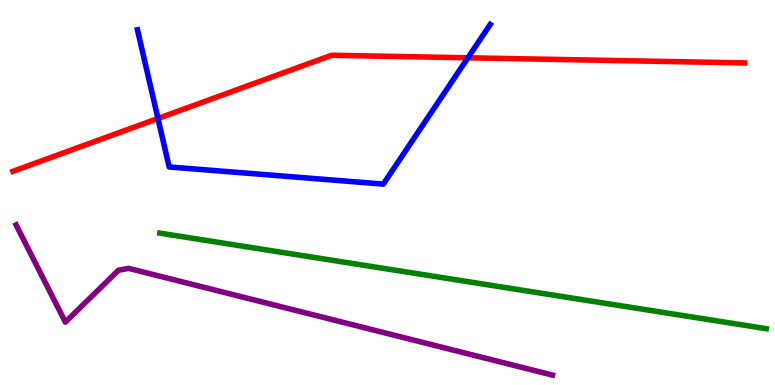[{'lines': ['blue', 'red'], 'intersections': [{'x': 2.04, 'y': 6.92}, {'x': 6.04, 'y': 8.5}]}, {'lines': ['green', 'red'], 'intersections': []}, {'lines': ['purple', 'red'], 'intersections': []}, {'lines': ['blue', 'green'], 'intersections': []}, {'lines': ['blue', 'purple'], 'intersections': []}, {'lines': ['green', 'purple'], 'intersections': []}]